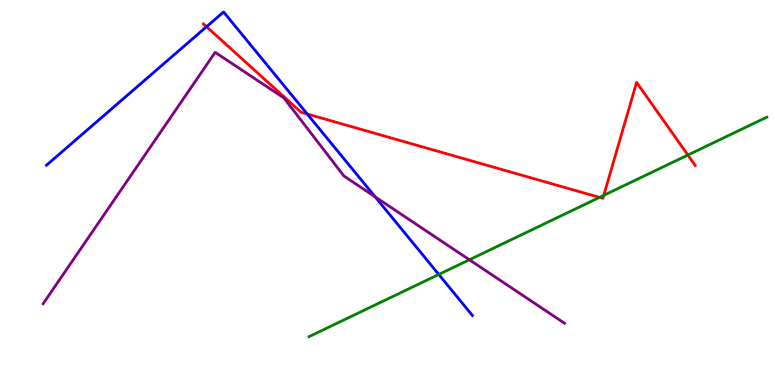[{'lines': ['blue', 'red'], 'intersections': [{'x': 2.67, 'y': 9.31}, {'x': 3.96, 'y': 7.04}]}, {'lines': ['green', 'red'], 'intersections': [{'x': 7.74, 'y': 4.87}, {'x': 7.79, 'y': 4.93}, {'x': 8.88, 'y': 5.97}]}, {'lines': ['purple', 'red'], 'intersections': []}, {'lines': ['blue', 'green'], 'intersections': [{'x': 5.66, 'y': 2.87}]}, {'lines': ['blue', 'purple'], 'intersections': [{'x': 4.84, 'y': 4.89}]}, {'lines': ['green', 'purple'], 'intersections': [{'x': 6.06, 'y': 3.25}]}]